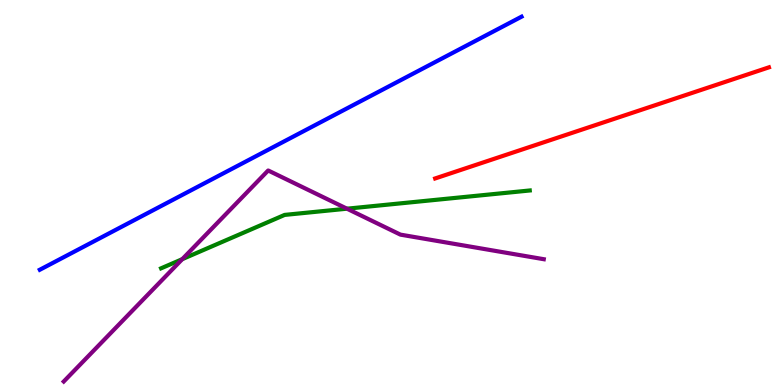[{'lines': ['blue', 'red'], 'intersections': []}, {'lines': ['green', 'red'], 'intersections': []}, {'lines': ['purple', 'red'], 'intersections': []}, {'lines': ['blue', 'green'], 'intersections': []}, {'lines': ['blue', 'purple'], 'intersections': []}, {'lines': ['green', 'purple'], 'intersections': [{'x': 2.35, 'y': 3.27}, {'x': 4.48, 'y': 4.58}]}]